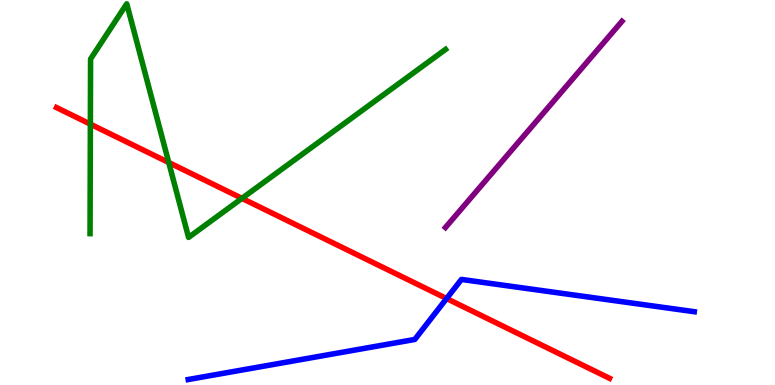[{'lines': ['blue', 'red'], 'intersections': [{'x': 5.76, 'y': 2.25}]}, {'lines': ['green', 'red'], 'intersections': [{'x': 1.17, 'y': 6.78}, {'x': 2.18, 'y': 5.78}, {'x': 3.12, 'y': 4.85}]}, {'lines': ['purple', 'red'], 'intersections': []}, {'lines': ['blue', 'green'], 'intersections': []}, {'lines': ['blue', 'purple'], 'intersections': []}, {'lines': ['green', 'purple'], 'intersections': []}]